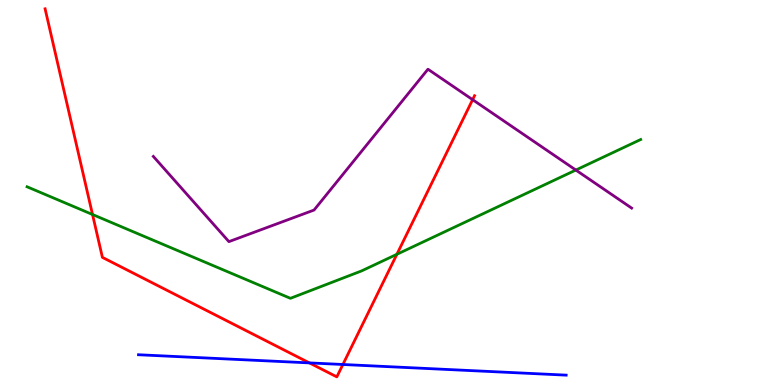[{'lines': ['blue', 'red'], 'intersections': [{'x': 3.99, 'y': 0.574}, {'x': 4.42, 'y': 0.533}]}, {'lines': ['green', 'red'], 'intersections': [{'x': 1.19, 'y': 4.43}, {'x': 5.12, 'y': 3.39}]}, {'lines': ['purple', 'red'], 'intersections': [{'x': 6.1, 'y': 7.41}]}, {'lines': ['blue', 'green'], 'intersections': []}, {'lines': ['blue', 'purple'], 'intersections': []}, {'lines': ['green', 'purple'], 'intersections': [{'x': 7.43, 'y': 5.58}]}]